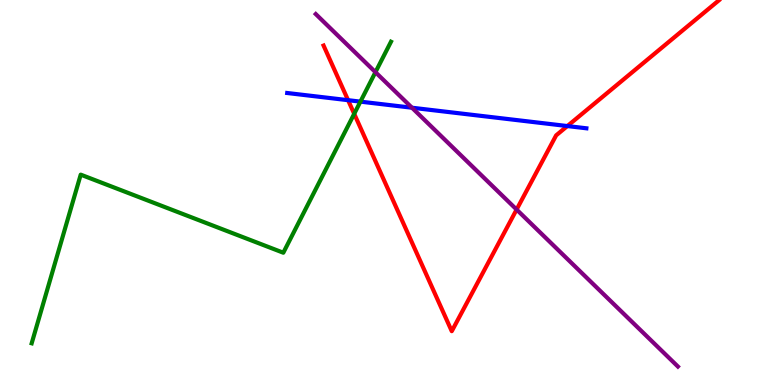[{'lines': ['blue', 'red'], 'intersections': [{'x': 4.49, 'y': 7.4}, {'x': 7.32, 'y': 6.73}]}, {'lines': ['green', 'red'], 'intersections': [{'x': 4.57, 'y': 7.04}]}, {'lines': ['purple', 'red'], 'intersections': [{'x': 6.67, 'y': 4.56}]}, {'lines': ['blue', 'green'], 'intersections': [{'x': 4.65, 'y': 7.36}]}, {'lines': ['blue', 'purple'], 'intersections': [{'x': 5.32, 'y': 7.2}]}, {'lines': ['green', 'purple'], 'intersections': [{'x': 4.84, 'y': 8.13}]}]